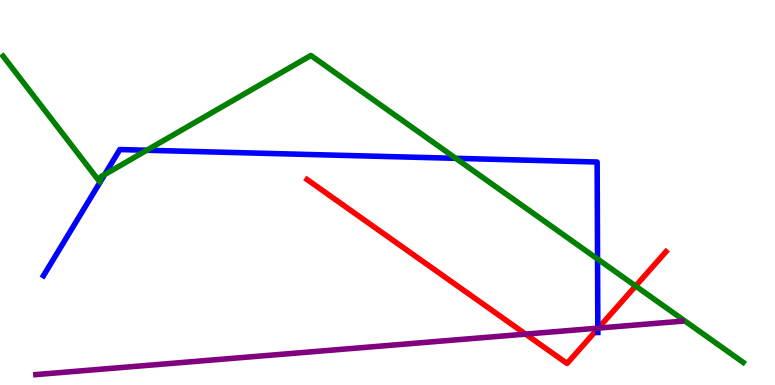[{'lines': ['blue', 'red'], 'intersections': [{'x': 7.71, 'y': 1.46}]}, {'lines': ['green', 'red'], 'intersections': [{'x': 8.2, 'y': 2.57}]}, {'lines': ['purple', 'red'], 'intersections': [{'x': 6.78, 'y': 1.32}, {'x': 7.72, 'y': 1.48}]}, {'lines': ['blue', 'green'], 'intersections': [{'x': 1.29, 'y': 5.27}, {'x': 1.29, 'y': 5.27}, {'x': 1.35, 'y': 5.47}, {'x': 1.89, 'y': 6.1}, {'x': 5.88, 'y': 5.89}, {'x': 7.71, 'y': 3.27}]}, {'lines': ['blue', 'purple'], 'intersections': [{'x': 7.71, 'y': 1.48}]}, {'lines': ['green', 'purple'], 'intersections': []}]